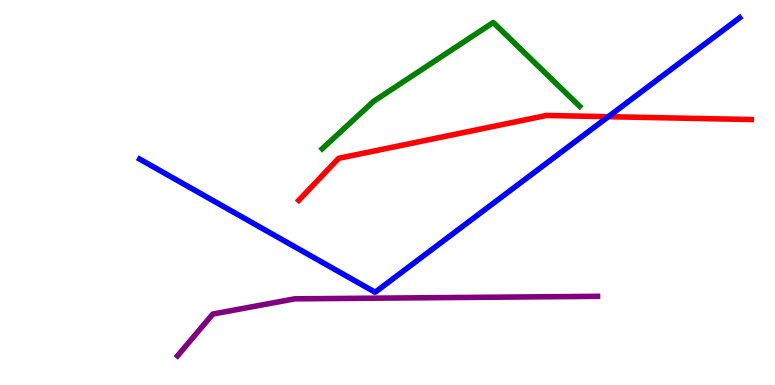[{'lines': ['blue', 'red'], 'intersections': [{'x': 7.85, 'y': 6.97}]}, {'lines': ['green', 'red'], 'intersections': []}, {'lines': ['purple', 'red'], 'intersections': []}, {'lines': ['blue', 'green'], 'intersections': []}, {'lines': ['blue', 'purple'], 'intersections': []}, {'lines': ['green', 'purple'], 'intersections': []}]